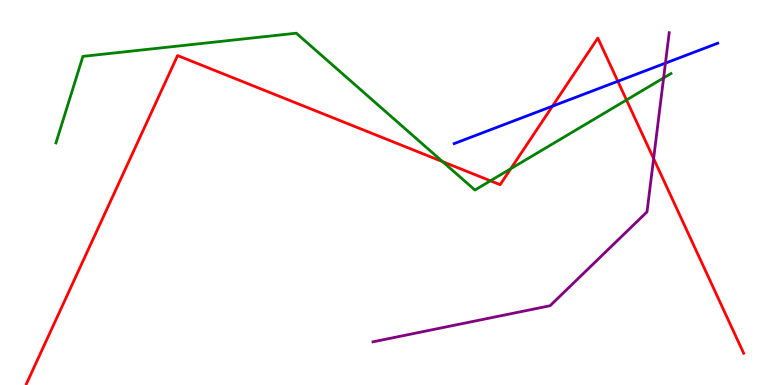[{'lines': ['blue', 'red'], 'intersections': [{'x': 7.13, 'y': 7.24}, {'x': 7.97, 'y': 7.89}]}, {'lines': ['green', 'red'], 'intersections': [{'x': 5.71, 'y': 5.8}, {'x': 6.33, 'y': 5.3}, {'x': 6.59, 'y': 5.62}, {'x': 8.08, 'y': 7.4}]}, {'lines': ['purple', 'red'], 'intersections': [{'x': 8.43, 'y': 5.88}]}, {'lines': ['blue', 'green'], 'intersections': []}, {'lines': ['blue', 'purple'], 'intersections': [{'x': 8.59, 'y': 8.36}]}, {'lines': ['green', 'purple'], 'intersections': [{'x': 8.56, 'y': 7.98}]}]